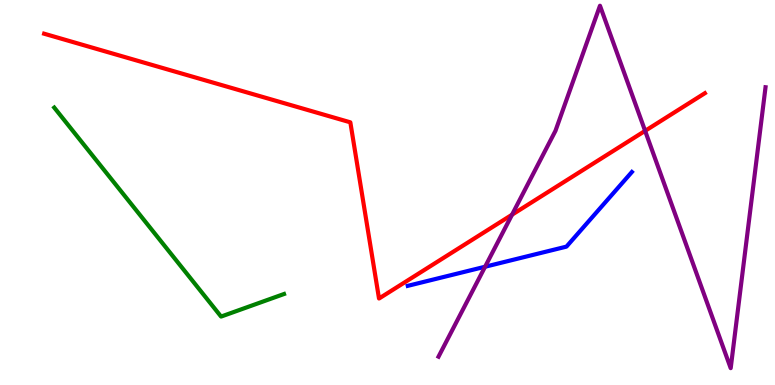[{'lines': ['blue', 'red'], 'intersections': []}, {'lines': ['green', 'red'], 'intersections': []}, {'lines': ['purple', 'red'], 'intersections': [{'x': 6.61, 'y': 4.42}, {'x': 8.32, 'y': 6.6}]}, {'lines': ['blue', 'green'], 'intersections': []}, {'lines': ['blue', 'purple'], 'intersections': [{'x': 6.26, 'y': 3.07}]}, {'lines': ['green', 'purple'], 'intersections': []}]